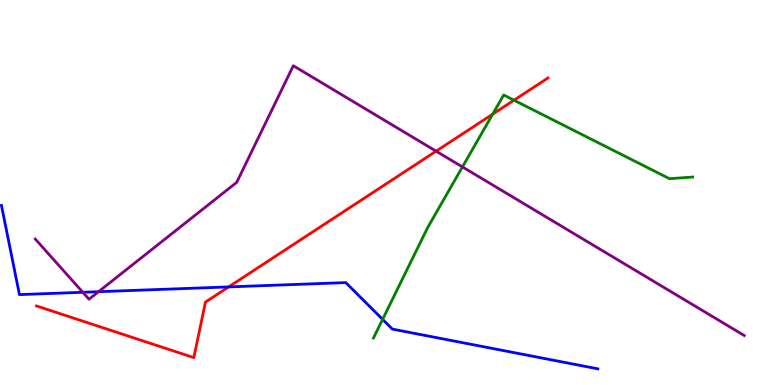[{'lines': ['blue', 'red'], 'intersections': [{'x': 2.95, 'y': 2.55}]}, {'lines': ['green', 'red'], 'intersections': [{'x': 6.36, 'y': 7.04}, {'x': 6.63, 'y': 7.4}]}, {'lines': ['purple', 'red'], 'intersections': [{'x': 5.63, 'y': 6.07}]}, {'lines': ['blue', 'green'], 'intersections': [{'x': 4.94, 'y': 1.7}]}, {'lines': ['blue', 'purple'], 'intersections': [{'x': 1.07, 'y': 2.41}, {'x': 1.27, 'y': 2.42}]}, {'lines': ['green', 'purple'], 'intersections': [{'x': 5.97, 'y': 5.66}]}]